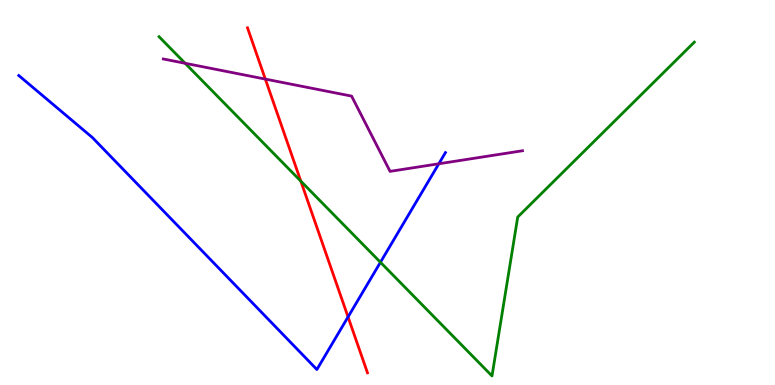[{'lines': ['blue', 'red'], 'intersections': [{'x': 4.49, 'y': 1.77}]}, {'lines': ['green', 'red'], 'intersections': [{'x': 3.88, 'y': 5.29}]}, {'lines': ['purple', 'red'], 'intersections': [{'x': 3.42, 'y': 7.95}]}, {'lines': ['blue', 'green'], 'intersections': [{'x': 4.91, 'y': 3.19}]}, {'lines': ['blue', 'purple'], 'intersections': [{'x': 5.66, 'y': 5.75}]}, {'lines': ['green', 'purple'], 'intersections': [{'x': 2.39, 'y': 8.36}]}]